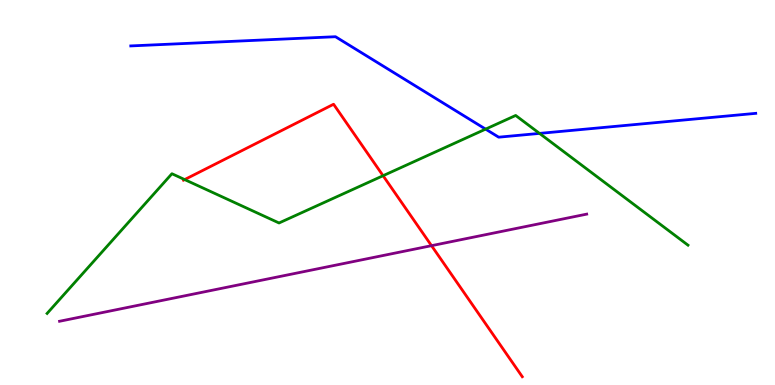[{'lines': ['blue', 'red'], 'intersections': []}, {'lines': ['green', 'red'], 'intersections': [{'x': 2.38, 'y': 5.34}, {'x': 4.94, 'y': 5.44}]}, {'lines': ['purple', 'red'], 'intersections': [{'x': 5.57, 'y': 3.62}]}, {'lines': ['blue', 'green'], 'intersections': [{'x': 6.27, 'y': 6.65}, {'x': 6.96, 'y': 6.54}]}, {'lines': ['blue', 'purple'], 'intersections': []}, {'lines': ['green', 'purple'], 'intersections': []}]